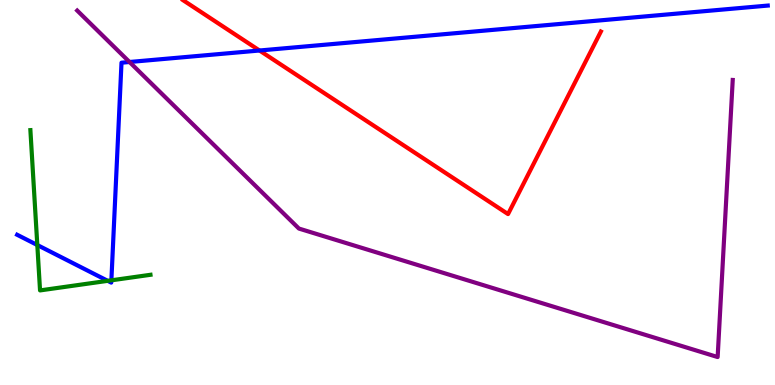[{'lines': ['blue', 'red'], 'intersections': [{'x': 3.35, 'y': 8.69}]}, {'lines': ['green', 'red'], 'intersections': []}, {'lines': ['purple', 'red'], 'intersections': []}, {'lines': ['blue', 'green'], 'intersections': [{'x': 0.481, 'y': 3.64}, {'x': 1.39, 'y': 2.71}, {'x': 1.44, 'y': 2.72}]}, {'lines': ['blue', 'purple'], 'intersections': [{'x': 1.67, 'y': 8.39}]}, {'lines': ['green', 'purple'], 'intersections': []}]